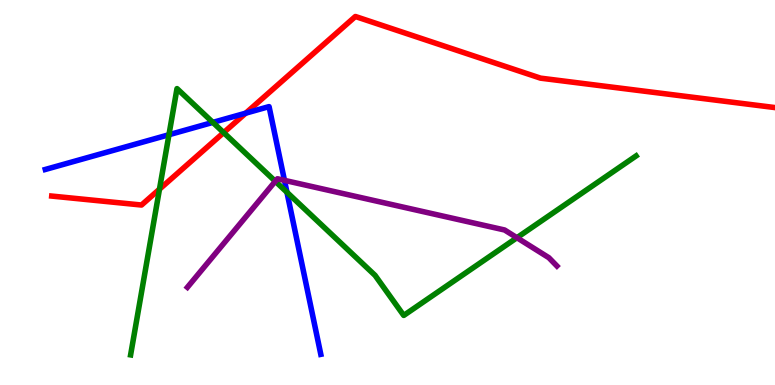[{'lines': ['blue', 'red'], 'intersections': [{'x': 3.17, 'y': 7.06}]}, {'lines': ['green', 'red'], 'intersections': [{'x': 2.06, 'y': 5.09}, {'x': 2.89, 'y': 6.56}]}, {'lines': ['purple', 'red'], 'intersections': []}, {'lines': ['blue', 'green'], 'intersections': [{'x': 2.18, 'y': 6.5}, {'x': 2.75, 'y': 6.82}, {'x': 3.7, 'y': 5.01}]}, {'lines': ['blue', 'purple'], 'intersections': [{'x': 3.67, 'y': 5.32}]}, {'lines': ['green', 'purple'], 'intersections': [{'x': 3.55, 'y': 5.29}, {'x': 6.67, 'y': 3.83}]}]